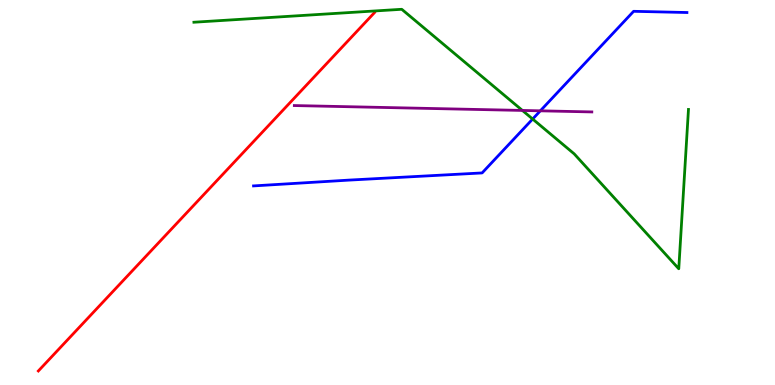[{'lines': ['blue', 'red'], 'intersections': []}, {'lines': ['green', 'red'], 'intersections': []}, {'lines': ['purple', 'red'], 'intersections': []}, {'lines': ['blue', 'green'], 'intersections': [{'x': 6.87, 'y': 6.91}]}, {'lines': ['blue', 'purple'], 'intersections': [{'x': 6.97, 'y': 7.12}]}, {'lines': ['green', 'purple'], 'intersections': [{'x': 6.74, 'y': 7.13}]}]